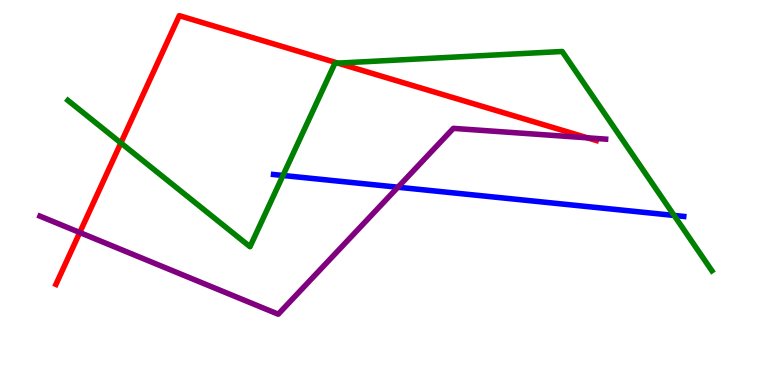[{'lines': ['blue', 'red'], 'intersections': []}, {'lines': ['green', 'red'], 'intersections': [{'x': 1.56, 'y': 6.29}, {'x': 4.36, 'y': 8.36}]}, {'lines': ['purple', 'red'], 'intersections': [{'x': 1.03, 'y': 3.96}, {'x': 7.58, 'y': 6.42}]}, {'lines': ['blue', 'green'], 'intersections': [{'x': 3.65, 'y': 5.44}, {'x': 8.7, 'y': 4.4}]}, {'lines': ['blue', 'purple'], 'intersections': [{'x': 5.13, 'y': 5.14}]}, {'lines': ['green', 'purple'], 'intersections': []}]